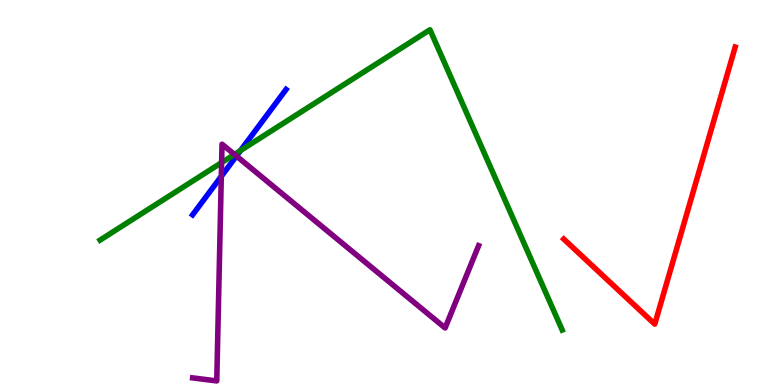[{'lines': ['blue', 'red'], 'intersections': []}, {'lines': ['green', 'red'], 'intersections': []}, {'lines': ['purple', 'red'], 'intersections': []}, {'lines': ['blue', 'green'], 'intersections': [{'x': 3.1, 'y': 6.09}]}, {'lines': ['blue', 'purple'], 'intersections': [{'x': 2.86, 'y': 5.42}, {'x': 3.05, 'y': 5.95}]}, {'lines': ['green', 'purple'], 'intersections': [{'x': 2.86, 'y': 5.78}, {'x': 3.03, 'y': 5.99}]}]